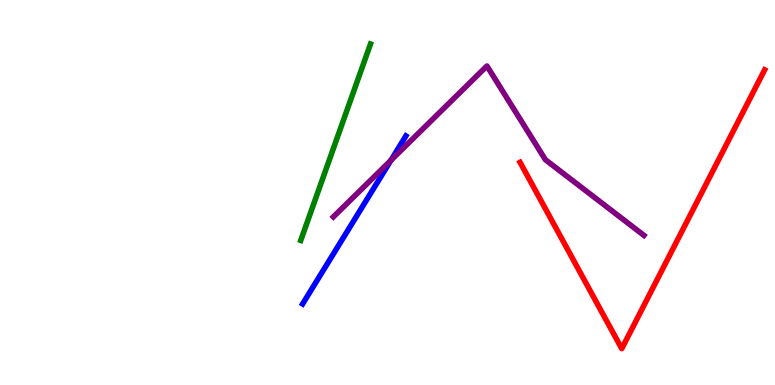[{'lines': ['blue', 'red'], 'intersections': []}, {'lines': ['green', 'red'], 'intersections': []}, {'lines': ['purple', 'red'], 'intersections': []}, {'lines': ['blue', 'green'], 'intersections': []}, {'lines': ['blue', 'purple'], 'intersections': [{'x': 5.04, 'y': 5.84}]}, {'lines': ['green', 'purple'], 'intersections': []}]